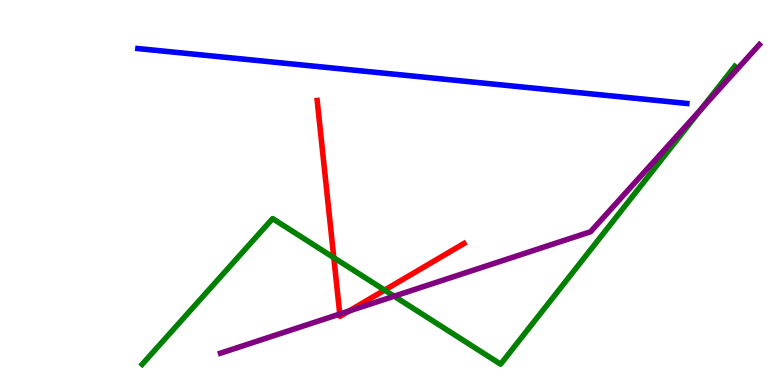[{'lines': ['blue', 'red'], 'intersections': []}, {'lines': ['green', 'red'], 'intersections': [{'x': 4.31, 'y': 3.31}, {'x': 4.96, 'y': 2.46}]}, {'lines': ['purple', 'red'], 'intersections': [{'x': 4.38, 'y': 1.84}, {'x': 4.5, 'y': 1.92}]}, {'lines': ['blue', 'green'], 'intersections': []}, {'lines': ['blue', 'purple'], 'intersections': []}, {'lines': ['green', 'purple'], 'intersections': [{'x': 5.09, 'y': 2.31}, {'x': 9.05, 'y': 7.16}]}]